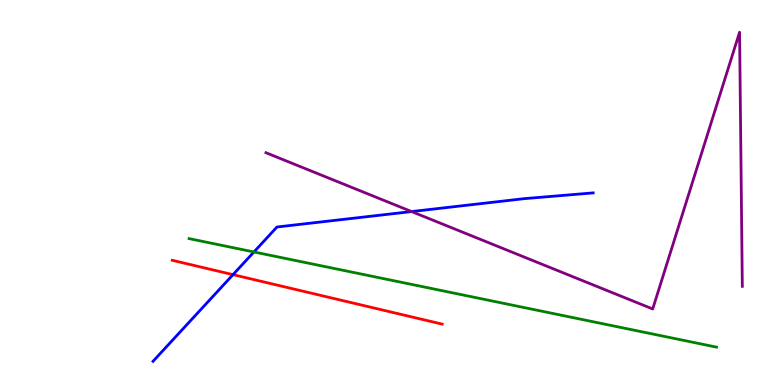[{'lines': ['blue', 'red'], 'intersections': [{'x': 3.01, 'y': 2.87}]}, {'lines': ['green', 'red'], 'intersections': []}, {'lines': ['purple', 'red'], 'intersections': []}, {'lines': ['blue', 'green'], 'intersections': [{'x': 3.28, 'y': 3.46}]}, {'lines': ['blue', 'purple'], 'intersections': [{'x': 5.31, 'y': 4.5}]}, {'lines': ['green', 'purple'], 'intersections': []}]